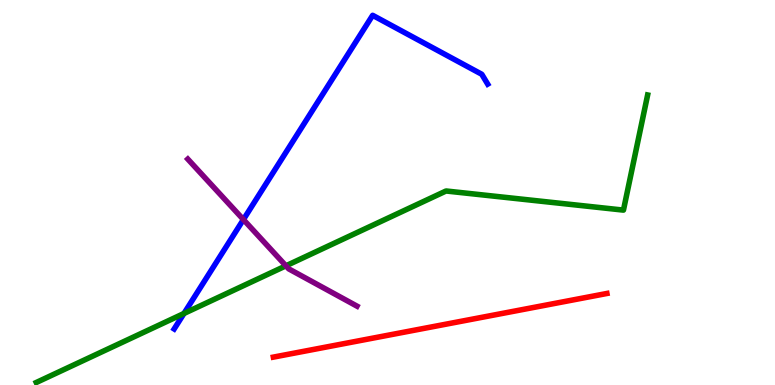[{'lines': ['blue', 'red'], 'intersections': []}, {'lines': ['green', 'red'], 'intersections': []}, {'lines': ['purple', 'red'], 'intersections': []}, {'lines': ['blue', 'green'], 'intersections': [{'x': 2.37, 'y': 1.86}]}, {'lines': ['blue', 'purple'], 'intersections': [{'x': 3.14, 'y': 4.3}]}, {'lines': ['green', 'purple'], 'intersections': [{'x': 3.69, 'y': 3.1}]}]